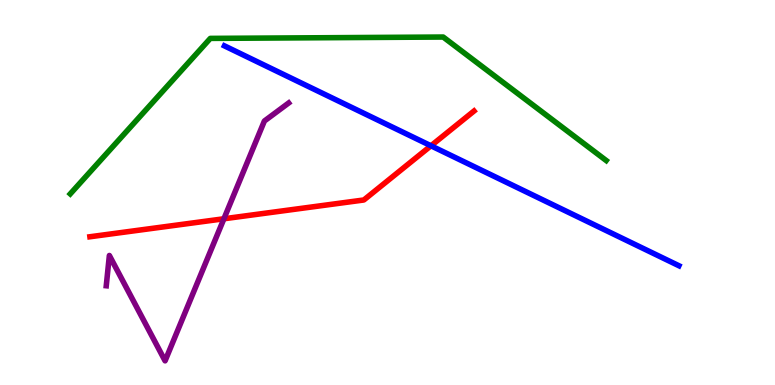[{'lines': ['blue', 'red'], 'intersections': [{'x': 5.56, 'y': 6.21}]}, {'lines': ['green', 'red'], 'intersections': []}, {'lines': ['purple', 'red'], 'intersections': [{'x': 2.89, 'y': 4.32}]}, {'lines': ['blue', 'green'], 'intersections': []}, {'lines': ['blue', 'purple'], 'intersections': []}, {'lines': ['green', 'purple'], 'intersections': []}]